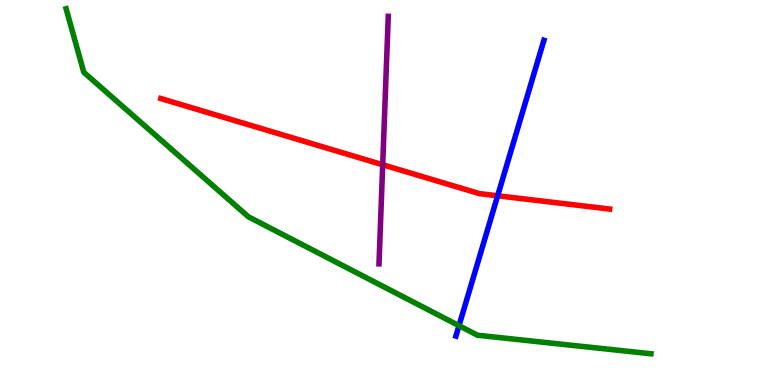[{'lines': ['blue', 'red'], 'intersections': [{'x': 6.42, 'y': 4.91}]}, {'lines': ['green', 'red'], 'intersections': []}, {'lines': ['purple', 'red'], 'intersections': [{'x': 4.94, 'y': 5.72}]}, {'lines': ['blue', 'green'], 'intersections': [{'x': 5.92, 'y': 1.54}]}, {'lines': ['blue', 'purple'], 'intersections': []}, {'lines': ['green', 'purple'], 'intersections': []}]